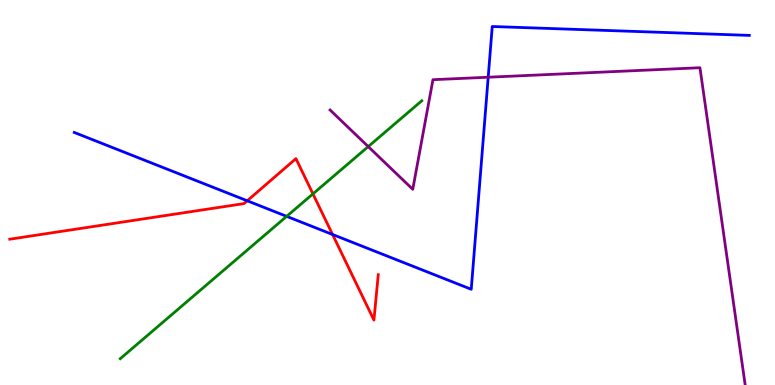[{'lines': ['blue', 'red'], 'intersections': [{'x': 3.19, 'y': 4.78}, {'x': 4.29, 'y': 3.91}]}, {'lines': ['green', 'red'], 'intersections': [{'x': 4.04, 'y': 4.96}]}, {'lines': ['purple', 'red'], 'intersections': []}, {'lines': ['blue', 'green'], 'intersections': [{'x': 3.7, 'y': 4.38}]}, {'lines': ['blue', 'purple'], 'intersections': [{'x': 6.3, 'y': 7.99}]}, {'lines': ['green', 'purple'], 'intersections': [{'x': 4.75, 'y': 6.19}]}]